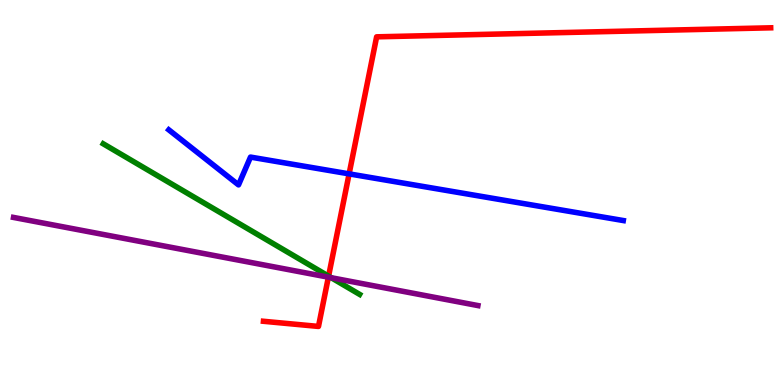[{'lines': ['blue', 'red'], 'intersections': [{'x': 4.5, 'y': 5.48}]}, {'lines': ['green', 'red'], 'intersections': [{'x': 4.24, 'y': 2.83}]}, {'lines': ['purple', 'red'], 'intersections': [{'x': 4.24, 'y': 2.8}]}, {'lines': ['blue', 'green'], 'intersections': []}, {'lines': ['blue', 'purple'], 'intersections': []}, {'lines': ['green', 'purple'], 'intersections': [{'x': 4.27, 'y': 2.79}]}]